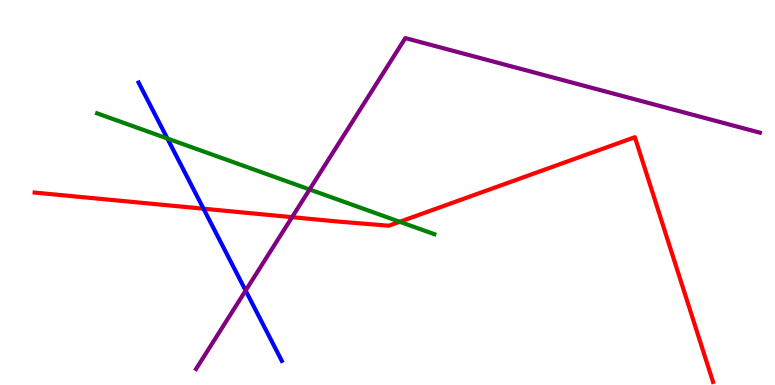[{'lines': ['blue', 'red'], 'intersections': [{'x': 2.63, 'y': 4.58}]}, {'lines': ['green', 'red'], 'intersections': [{'x': 5.16, 'y': 4.24}]}, {'lines': ['purple', 'red'], 'intersections': [{'x': 3.77, 'y': 4.36}]}, {'lines': ['blue', 'green'], 'intersections': [{'x': 2.16, 'y': 6.4}]}, {'lines': ['blue', 'purple'], 'intersections': [{'x': 3.17, 'y': 2.45}]}, {'lines': ['green', 'purple'], 'intersections': [{'x': 3.99, 'y': 5.08}]}]